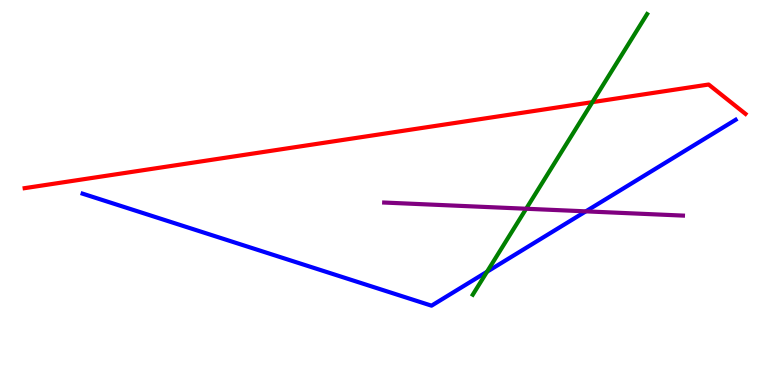[{'lines': ['blue', 'red'], 'intersections': []}, {'lines': ['green', 'red'], 'intersections': [{'x': 7.64, 'y': 7.35}]}, {'lines': ['purple', 'red'], 'intersections': []}, {'lines': ['blue', 'green'], 'intersections': [{'x': 6.28, 'y': 2.94}]}, {'lines': ['blue', 'purple'], 'intersections': [{'x': 7.56, 'y': 4.51}]}, {'lines': ['green', 'purple'], 'intersections': [{'x': 6.79, 'y': 4.58}]}]